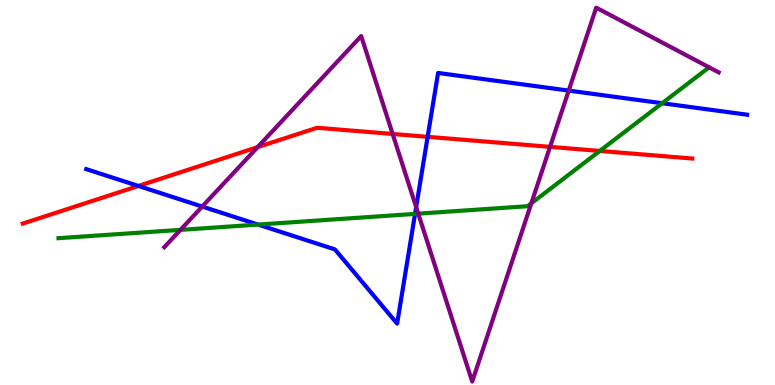[{'lines': ['blue', 'red'], 'intersections': [{'x': 1.79, 'y': 5.17}, {'x': 5.52, 'y': 6.45}]}, {'lines': ['green', 'red'], 'intersections': [{'x': 7.74, 'y': 6.08}]}, {'lines': ['purple', 'red'], 'intersections': [{'x': 3.32, 'y': 6.18}, {'x': 5.07, 'y': 6.52}, {'x': 7.1, 'y': 6.19}]}, {'lines': ['blue', 'green'], 'intersections': [{'x': 3.33, 'y': 4.17}, {'x': 5.36, 'y': 4.44}, {'x': 8.54, 'y': 7.32}]}, {'lines': ['blue', 'purple'], 'intersections': [{'x': 2.61, 'y': 4.63}, {'x': 5.37, 'y': 4.62}, {'x': 7.34, 'y': 7.65}]}, {'lines': ['green', 'purple'], 'intersections': [{'x': 2.33, 'y': 4.03}, {'x': 5.4, 'y': 4.45}, {'x': 6.86, 'y': 4.72}]}]